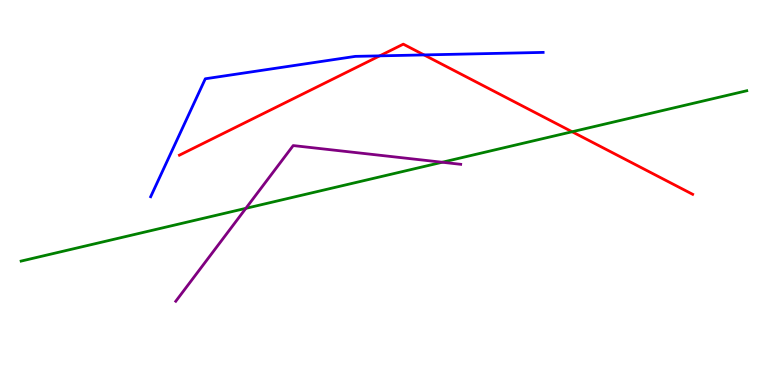[{'lines': ['blue', 'red'], 'intersections': [{'x': 4.9, 'y': 8.55}, {'x': 5.47, 'y': 8.57}]}, {'lines': ['green', 'red'], 'intersections': [{'x': 7.38, 'y': 6.58}]}, {'lines': ['purple', 'red'], 'intersections': []}, {'lines': ['blue', 'green'], 'intersections': []}, {'lines': ['blue', 'purple'], 'intersections': []}, {'lines': ['green', 'purple'], 'intersections': [{'x': 3.17, 'y': 4.59}, {'x': 5.71, 'y': 5.79}]}]